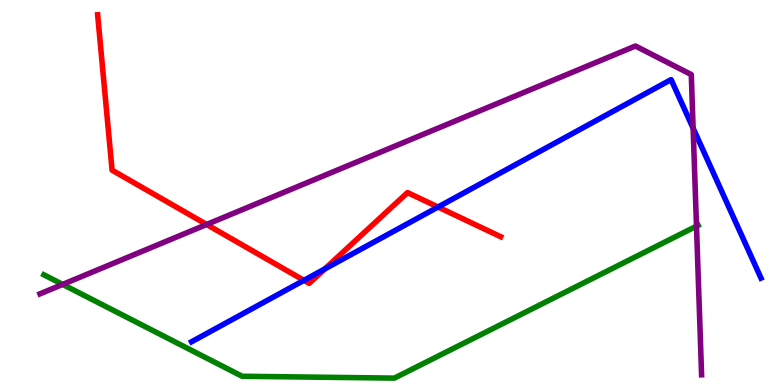[{'lines': ['blue', 'red'], 'intersections': [{'x': 3.92, 'y': 2.72}, {'x': 4.19, 'y': 3.01}, {'x': 5.65, 'y': 4.62}]}, {'lines': ['green', 'red'], 'intersections': []}, {'lines': ['purple', 'red'], 'intersections': [{'x': 2.67, 'y': 4.17}]}, {'lines': ['blue', 'green'], 'intersections': []}, {'lines': ['blue', 'purple'], 'intersections': [{'x': 8.94, 'y': 6.67}]}, {'lines': ['green', 'purple'], 'intersections': [{'x': 0.808, 'y': 2.61}, {'x': 8.99, 'y': 4.13}]}]